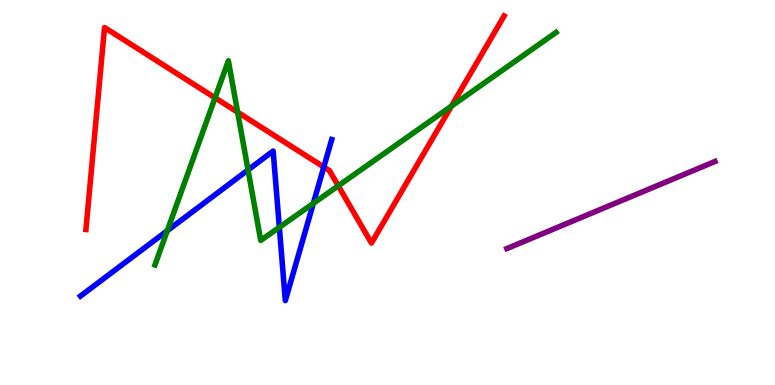[{'lines': ['blue', 'red'], 'intersections': [{'x': 4.18, 'y': 5.66}]}, {'lines': ['green', 'red'], 'intersections': [{'x': 2.77, 'y': 7.46}, {'x': 3.07, 'y': 7.09}, {'x': 4.36, 'y': 5.17}, {'x': 5.83, 'y': 7.24}]}, {'lines': ['purple', 'red'], 'intersections': []}, {'lines': ['blue', 'green'], 'intersections': [{'x': 2.16, 'y': 4.01}, {'x': 3.2, 'y': 5.59}, {'x': 3.6, 'y': 4.1}, {'x': 4.04, 'y': 4.72}]}, {'lines': ['blue', 'purple'], 'intersections': []}, {'lines': ['green', 'purple'], 'intersections': []}]